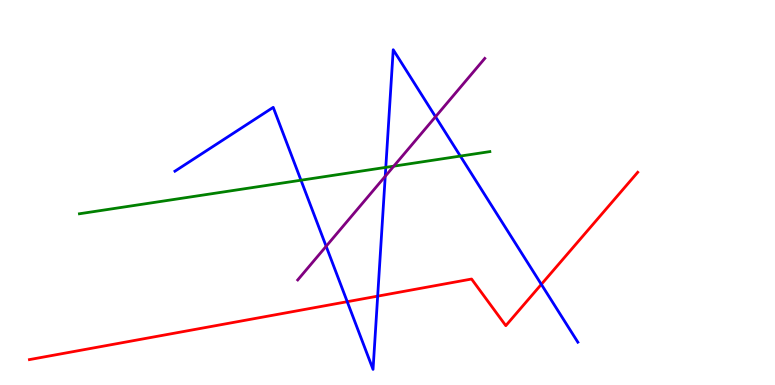[{'lines': ['blue', 'red'], 'intersections': [{'x': 4.48, 'y': 2.16}, {'x': 4.87, 'y': 2.31}, {'x': 6.98, 'y': 2.61}]}, {'lines': ['green', 'red'], 'intersections': []}, {'lines': ['purple', 'red'], 'intersections': []}, {'lines': ['blue', 'green'], 'intersections': [{'x': 3.88, 'y': 5.32}, {'x': 4.98, 'y': 5.65}, {'x': 5.94, 'y': 5.95}]}, {'lines': ['blue', 'purple'], 'intersections': [{'x': 4.21, 'y': 3.6}, {'x': 4.97, 'y': 5.42}, {'x': 5.62, 'y': 6.97}]}, {'lines': ['green', 'purple'], 'intersections': [{'x': 5.08, 'y': 5.68}]}]